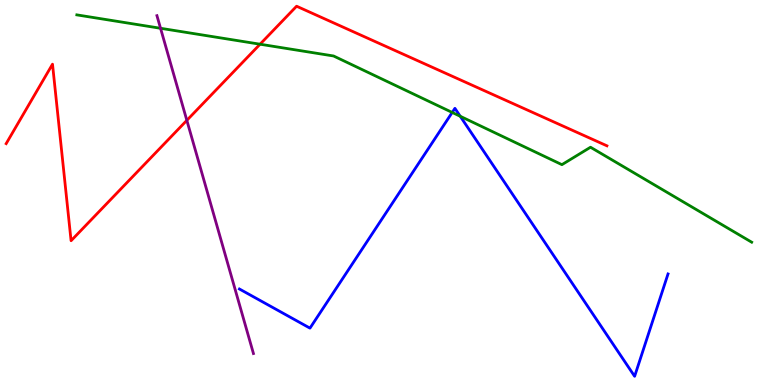[{'lines': ['blue', 'red'], 'intersections': []}, {'lines': ['green', 'red'], 'intersections': [{'x': 3.36, 'y': 8.85}]}, {'lines': ['purple', 'red'], 'intersections': [{'x': 2.41, 'y': 6.87}]}, {'lines': ['blue', 'green'], 'intersections': [{'x': 5.83, 'y': 7.08}, {'x': 5.94, 'y': 6.98}]}, {'lines': ['blue', 'purple'], 'intersections': []}, {'lines': ['green', 'purple'], 'intersections': [{'x': 2.07, 'y': 9.27}]}]